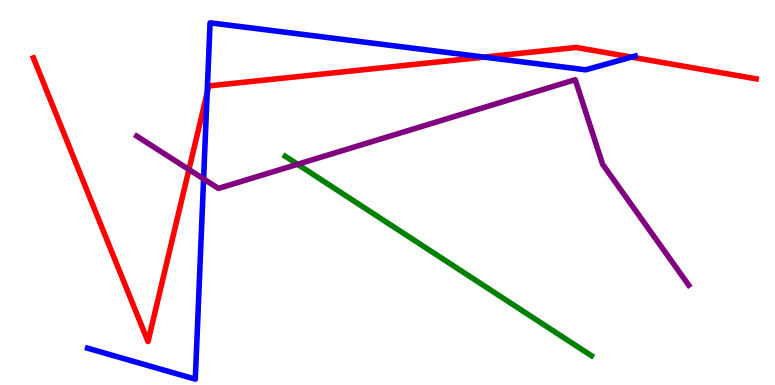[{'lines': ['blue', 'red'], 'intersections': [{'x': 2.67, 'y': 7.59}, {'x': 6.25, 'y': 8.52}, {'x': 8.15, 'y': 8.52}]}, {'lines': ['green', 'red'], 'intersections': []}, {'lines': ['purple', 'red'], 'intersections': [{'x': 2.44, 'y': 5.6}]}, {'lines': ['blue', 'green'], 'intersections': []}, {'lines': ['blue', 'purple'], 'intersections': [{'x': 2.63, 'y': 5.35}]}, {'lines': ['green', 'purple'], 'intersections': [{'x': 3.84, 'y': 5.73}]}]